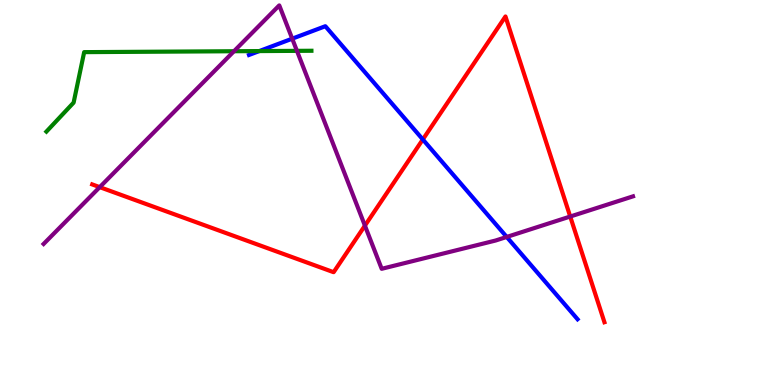[{'lines': ['blue', 'red'], 'intersections': [{'x': 5.46, 'y': 6.38}]}, {'lines': ['green', 'red'], 'intersections': []}, {'lines': ['purple', 'red'], 'intersections': [{'x': 1.29, 'y': 5.14}, {'x': 4.71, 'y': 4.14}, {'x': 7.36, 'y': 4.38}]}, {'lines': ['blue', 'green'], 'intersections': [{'x': 3.35, 'y': 8.67}]}, {'lines': ['blue', 'purple'], 'intersections': [{'x': 3.77, 'y': 9.0}, {'x': 6.54, 'y': 3.85}]}, {'lines': ['green', 'purple'], 'intersections': [{'x': 3.02, 'y': 8.67}, {'x': 3.83, 'y': 8.68}]}]